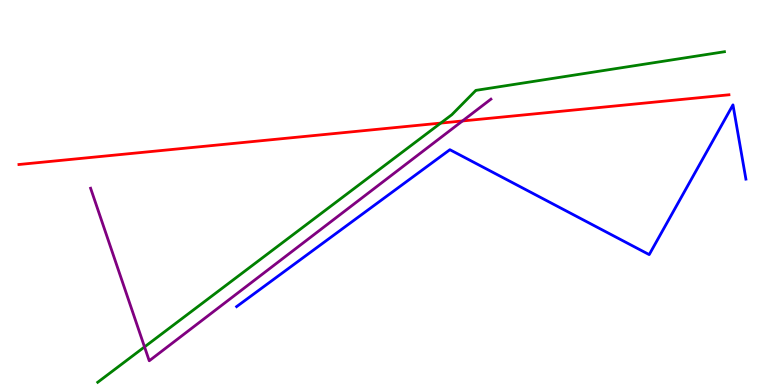[{'lines': ['blue', 'red'], 'intersections': []}, {'lines': ['green', 'red'], 'intersections': [{'x': 5.69, 'y': 6.8}]}, {'lines': ['purple', 'red'], 'intersections': [{'x': 5.97, 'y': 6.86}]}, {'lines': ['blue', 'green'], 'intersections': []}, {'lines': ['blue', 'purple'], 'intersections': []}, {'lines': ['green', 'purple'], 'intersections': [{'x': 1.86, 'y': 0.99}]}]